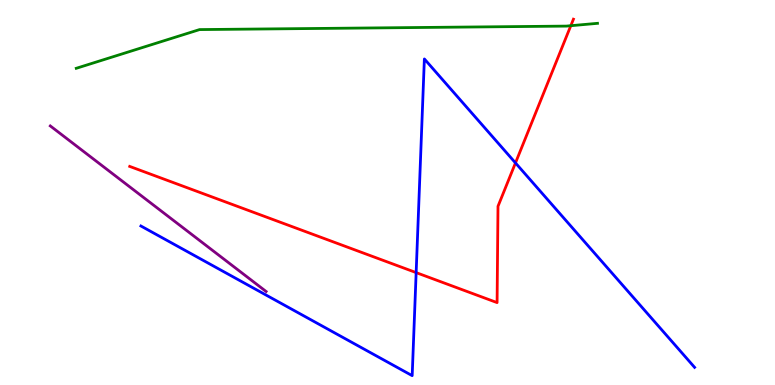[{'lines': ['blue', 'red'], 'intersections': [{'x': 5.37, 'y': 2.92}, {'x': 6.65, 'y': 5.77}]}, {'lines': ['green', 'red'], 'intersections': [{'x': 7.37, 'y': 9.33}]}, {'lines': ['purple', 'red'], 'intersections': []}, {'lines': ['blue', 'green'], 'intersections': []}, {'lines': ['blue', 'purple'], 'intersections': []}, {'lines': ['green', 'purple'], 'intersections': []}]